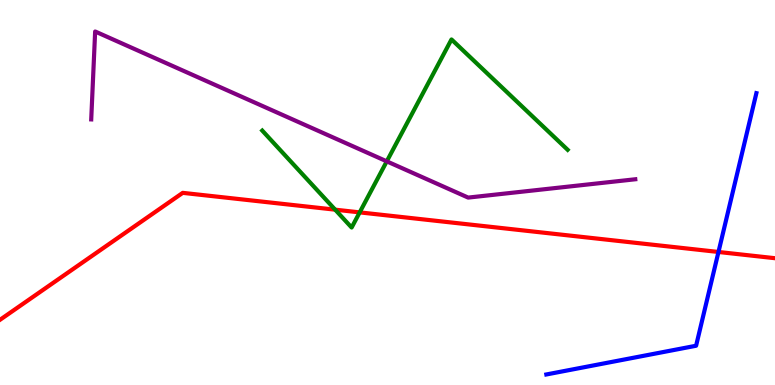[{'lines': ['blue', 'red'], 'intersections': [{'x': 9.27, 'y': 3.46}]}, {'lines': ['green', 'red'], 'intersections': [{'x': 4.32, 'y': 4.55}, {'x': 4.64, 'y': 4.48}]}, {'lines': ['purple', 'red'], 'intersections': []}, {'lines': ['blue', 'green'], 'intersections': []}, {'lines': ['blue', 'purple'], 'intersections': []}, {'lines': ['green', 'purple'], 'intersections': [{'x': 4.99, 'y': 5.81}]}]